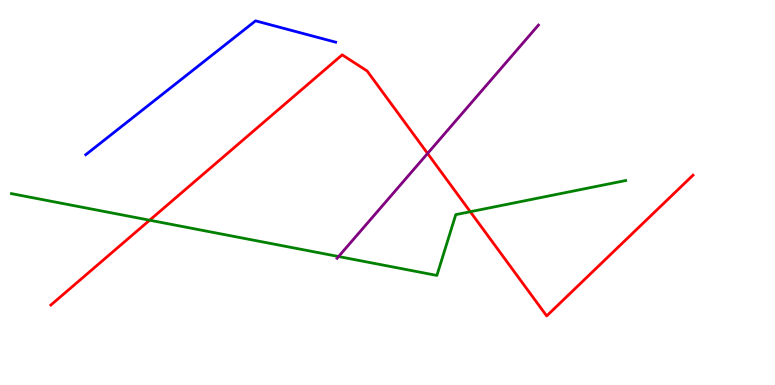[{'lines': ['blue', 'red'], 'intersections': []}, {'lines': ['green', 'red'], 'intersections': [{'x': 1.93, 'y': 4.28}, {'x': 6.07, 'y': 4.5}]}, {'lines': ['purple', 'red'], 'intersections': [{'x': 5.52, 'y': 6.01}]}, {'lines': ['blue', 'green'], 'intersections': []}, {'lines': ['blue', 'purple'], 'intersections': []}, {'lines': ['green', 'purple'], 'intersections': [{'x': 4.37, 'y': 3.34}]}]